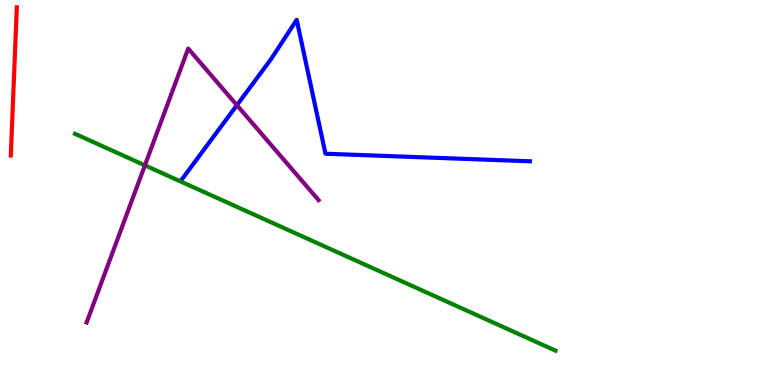[{'lines': ['blue', 'red'], 'intersections': []}, {'lines': ['green', 'red'], 'intersections': []}, {'lines': ['purple', 'red'], 'intersections': []}, {'lines': ['blue', 'green'], 'intersections': []}, {'lines': ['blue', 'purple'], 'intersections': [{'x': 3.06, 'y': 7.27}]}, {'lines': ['green', 'purple'], 'intersections': [{'x': 1.87, 'y': 5.71}]}]